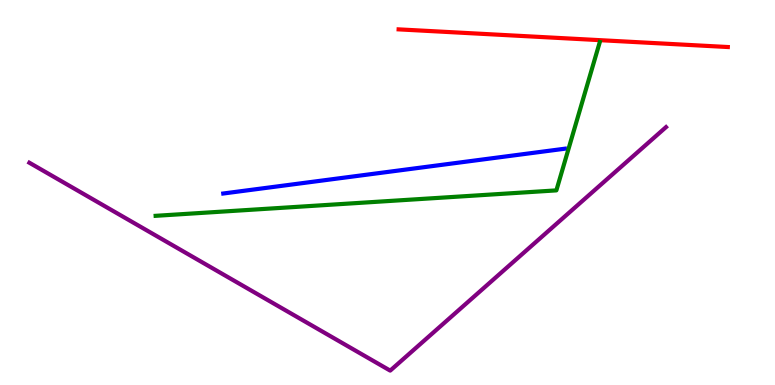[{'lines': ['blue', 'red'], 'intersections': []}, {'lines': ['green', 'red'], 'intersections': []}, {'lines': ['purple', 'red'], 'intersections': []}, {'lines': ['blue', 'green'], 'intersections': []}, {'lines': ['blue', 'purple'], 'intersections': []}, {'lines': ['green', 'purple'], 'intersections': []}]